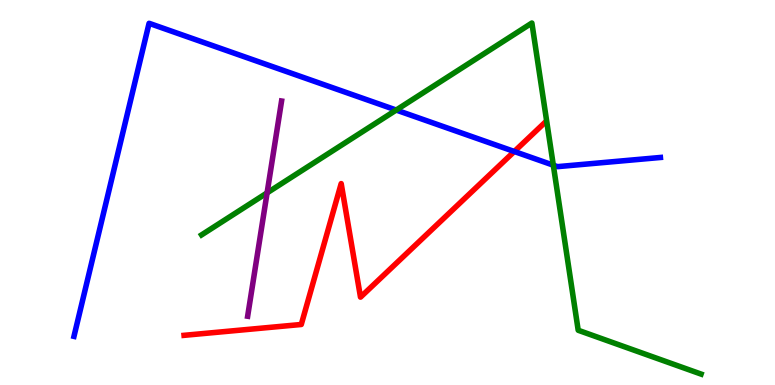[{'lines': ['blue', 'red'], 'intersections': [{'x': 6.64, 'y': 6.07}]}, {'lines': ['green', 'red'], 'intersections': []}, {'lines': ['purple', 'red'], 'intersections': []}, {'lines': ['blue', 'green'], 'intersections': [{'x': 5.11, 'y': 7.14}, {'x': 7.14, 'y': 5.71}]}, {'lines': ['blue', 'purple'], 'intersections': []}, {'lines': ['green', 'purple'], 'intersections': [{'x': 3.45, 'y': 4.99}]}]